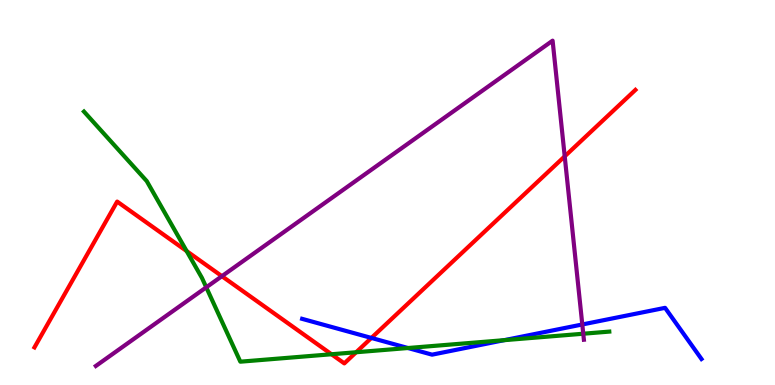[{'lines': ['blue', 'red'], 'intersections': [{'x': 4.79, 'y': 1.22}]}, {'lines': ['green', 'red'], 'intersections': [{'x': 2.41, 'y': 3.48}, {'x': 4.28, 'y': 0.799}, {'x': 4.6, 'y': 0.851}]}, {'lines': ['purple', 'red'], 'intersections': [{'x': 2.86, 'y': 2.83}, {'x': 7.29, 'y': 5.94}]}, {'lines': ['blue', 'green'], 'intersections': [{'x': 5.26, 'y': 0.961}, {'x': 6.51, 'y': 1.16}]}, {'lines': ['blue', 'purple'], 'intersections': [{'x': 7.51, 'y': 1.57}]}, {'lines': ['green', 'purple'], 'intersections': [{'x': 2.66, 'y': 2.54}, {'x': 7.53, 'y': 1.33}]}]